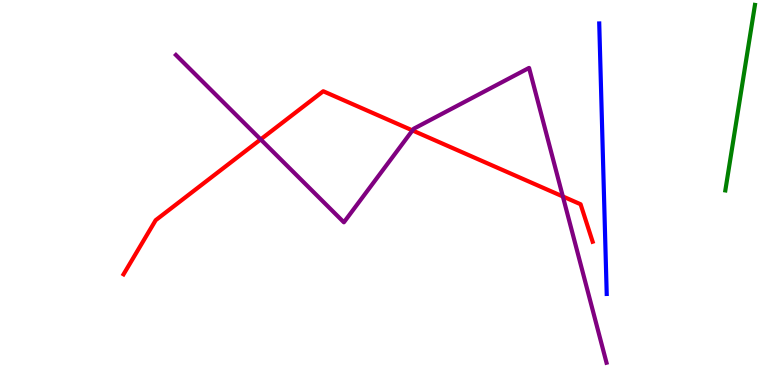[{'lines': ['blue', 'red'], 'intersections': []}, {'lines': ['green', 'red'], 'intersections': []}, {'lines': ['purple', 'red'], 'intersections': [{'x': 3.36, 'y': 6.38}, {'x': 5.32, 'y': 6.61}, {'x': 7.26, 'y': 4.9}]}, {'lines': ['blue', 'green'], 'intersections': []}, {'lines': ['blue', 'purple'], 'intersections': []}, {'lines': ['green', 'purple'], 'intersections': []}]